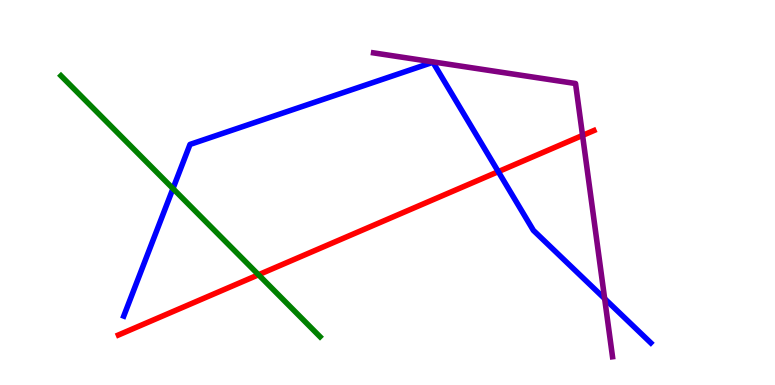[{'lines': ['blue', 'red'], 'intersections': [{'x': 6.43, 'y': 5.54}]}, {'lines': ['green', 'red'], 'intersections': [{'x': 3.34, 'y': 2.86}]}, {'lines': ['purple', 'red'], 'intersections': [{'x': 7.52, 'y': 6.48}]}, {'lines': ['blue', 'green'], 'intersections': [{'x': 2.23, 'y': 5.1}]}, {'lines': ['blue', 'purple'], 'intersections': [{'x': 7.8, 'y': 2.24}]}, {'lines': ['green', 'purple'], 'intersections': []}]